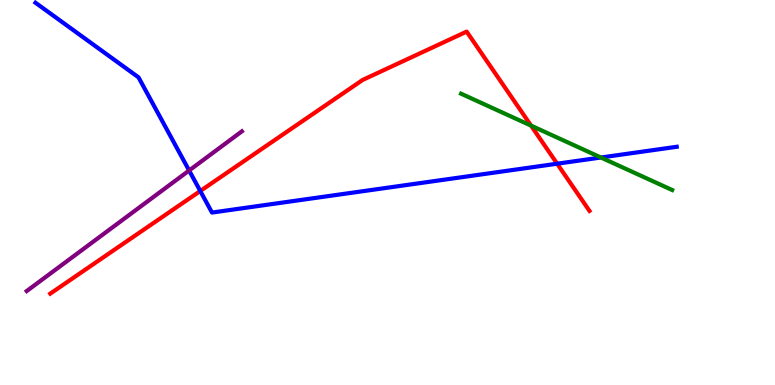[{'lines': ['blue', 'red'], 'intersections': [{'x': 2.58, 'y': 5.04}, {'x': 7.19, 'y': 5.75}]}, {'lines': ['green', 'red'], 'intersections': [{'x': 6.85, 'y': 6.74}]}, {'lines': ['purple', 'red'], 'intersections': []}, {'lines': ['blue', 'green'], 'intersections': [{'x': 7.75, 'y': 5.91}]}, {'lines': ['blue', 'purple'], 'intersections': [{'x': 2.44, 'y': 5.57}]}, {'lines': ['green', 'purple'], 'intersections': []}]